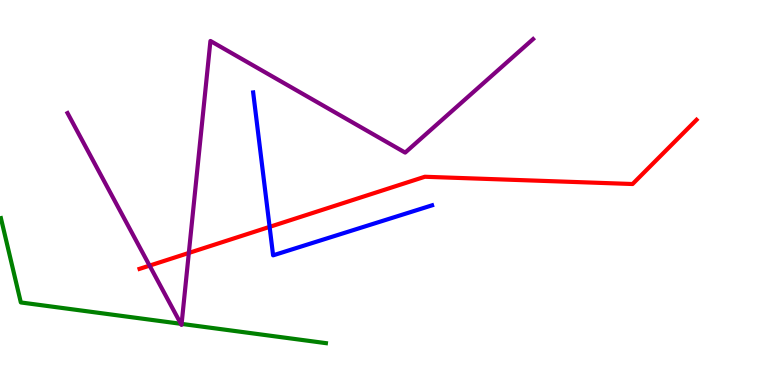[{'lines': ['blue', 'red'], 'intersections': [{'x': 3.48, 'y': 4.11}]}, {'lines': ['green', 'red'], 'intersections': []}, {'lines': ['purple', 'red'], 'intersections': [{'x': 1.93, 'y': 3.1}, {'x': 2.44, 'y': 3.43}]}, {'lines': ['blue', 'green'], 'intersections': []}, {'lines': ['blue', 'purple'], 'intersections': []}, {'lines': ['green', 'purple'], 'intersections': [{'x': 2.33, 'y': 1.59}, {'x': 2.34, 'y': 1.59}]}]